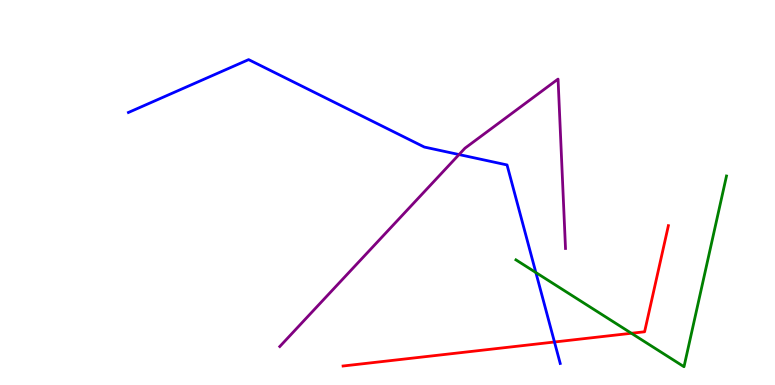[{'lines': ['blue', 'red'], 'intersections': [{'x': 7.15, 'y': 1.12}]}, {'lines': ['green', 'red'], 'intersections': [{'x': 8.15, 'y': 1.34}]}, {'lines': ['purple', 'red'], 'intersections': []}, {'lines': ['blue', 'green'], 'intersections': [{'x': 6.91, 'y': 2.92}]}, {'lines': ['blue', 'purple'], 'intersections': [{'x': 5.92, 'y': 5.99}]}, {'lines': ['green', 'purple'], 'intersections': []}]